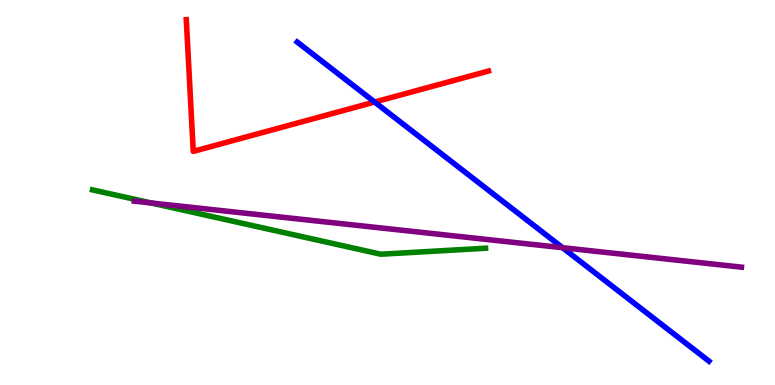[{'lines': ['blue', 'red'], 'intersections': [{'x': 4.83, 'y': 7.35}]}, {'lines': ['green', 'red'], 'intersections': []}, {'lines': ['purple', 'red'], 'intersections': []}, {'lines': ['blue', 'green'], 'intersections': []}, {'lines': ['blue', 'purple'], 'intersections': [{'x': 7.26, 'y': 3.57}]}, {'lines': ['green', 'purple'], 'intersections': [{'x': 1.95, 'y': 4.73}]}]